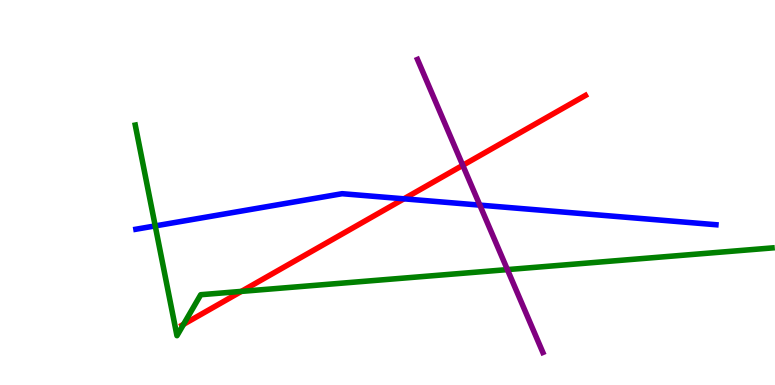[{'lines': ['blue', 'red'], 'intersections': [{'x': 5.21, 'y': 4.84}]}, {'lines': ['green', 'red'], 'intersections': [{'x': 2.37, 'y': 1.58}, {'x': 3.11, 'y': 2.43}]}, {'lines': ['purple', 'red'], 'intersections': [{'x': 5.97, 'y': 5.71}]}, {'lines': ['blue', 'green'], 'intersections': [{'x': 2.0, 'y': 4.13}]}, {'lines': ['blue', 'purple'], 'intersections': [{'x': 6.19, 'y': 4.67}]}, {'lines': ['green', 'purple'], 'intersections': [{'x': 6.55, 'y': 3.0}]}]